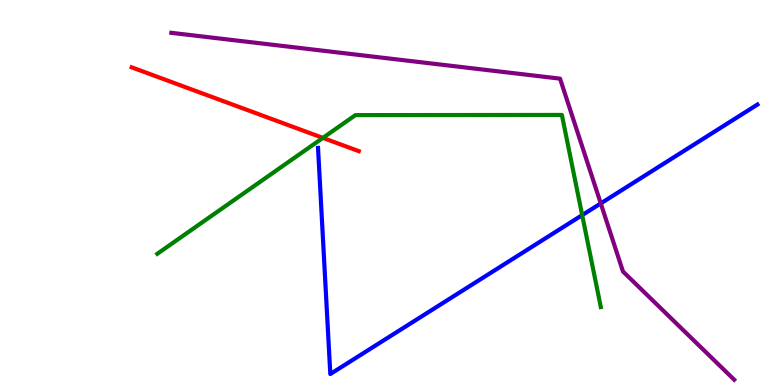[{'lines': ['blue', 'red'], 'intersections': []}, {'lines': ['green', 'red'], 'intersections': [{'x': 4.17, 'y': 6.42}]}, {'lines': ['purple', 'red'], 'intersections': []}, {'lines': ['blue', 'green'], 'intersections': [{'x': 7.51, 'y': 4.41}]}, {'lines': ['blue', 'purple'], 'intersections': [{'x': 7.75, 'y': 4.72}]}, {'lines': ['green', 'purple'], 'intersections': []}]